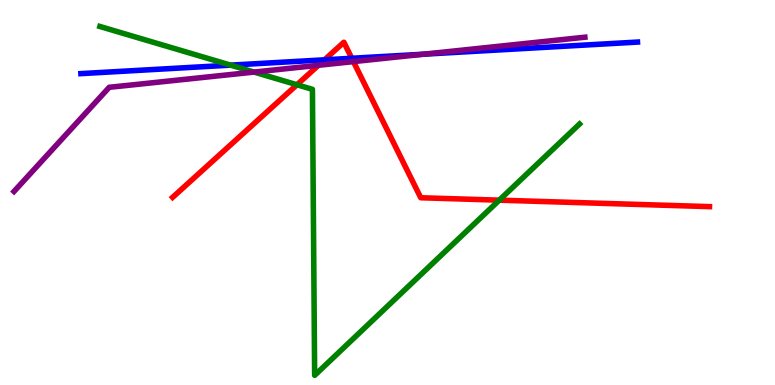[{'lines': ['blue', 'red'], 'intersections': [{'x': 4.19, 'y': 8.45}, {'x': 4.54, 'y': 8.49}]}, {'lines': ['green', 'red'], 'intersections': [{'x': 3.83, 'y': 7.8}, {'x': 6.44, 'y': 4.8}]}, {'lines': ['purple', 'red'], 'intersections': [{'x': 4.11, 'y': 8.3}, {'x': 4.56, 'y': 8.4}]}, {'lines': ['blue', 'green'], 'intersections': [{'x': 2.98, 'y': 8.31}]}, {'lines': ['blue', 'purple'], 'intersections': [{'x': 5.47, 'y': 8.59}]}, {'lines': ['green', 'purple'], 'intersections': [{'x': 3.28, 'y': 8.13}]}]